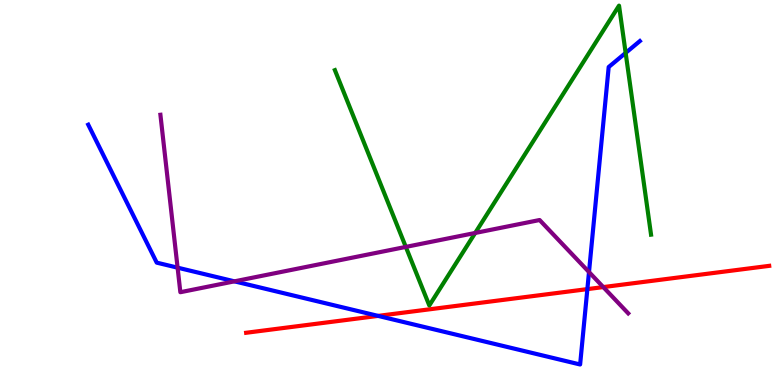[{'lines': ['blue', 'red'], 'intersections': [{'x': 4.88, 'y': 1.79}, {'x': 7.58, 'y': 2.49}]}, {'lines': ['green', 'red'], 'intersections': []}, {'lines': ['purple', 'red'], 'intersections': [{'x': 7.78, 'y': 2.54}]}, {'lines': ['blue', 'green'], 'intersections': [{'x': 8.07, 'y': 8.63}]}, {'lines': ['blue', 'purple'], 'intersections': [{'x': 2.29, 'y': 3.05}, {'x': 3.03, 'y': 2.69}, {'x': 7.6, 'y': 2.93}]}, {'lines': ['green', 'purple'], 'intersections': [{'x': 5.24, 'y': 3.59}, {'x': 6.13, 'y': 3.95}]}]